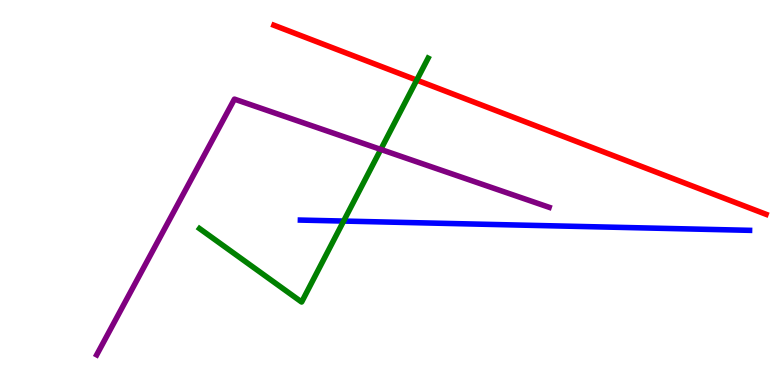[{'lines': ['blue', 'red'], 'intersections': []}, {'lines': ['green', 'red'], 'intersections': [{'x': 5.38, 'y': 7.92}]}, {'lines': ['purple', 'red'], 'intersections': []}, {'lines': ['blue', 'green'], 'intersections': [{'x': 4.43, 'y': 4.26}]}, {'lines': ['blue', 'purple'], 'intersections': []}, {'lines': ['green', 'purple'], 'intersections': [{'x': 4.91, 'y': 6.12}]}]